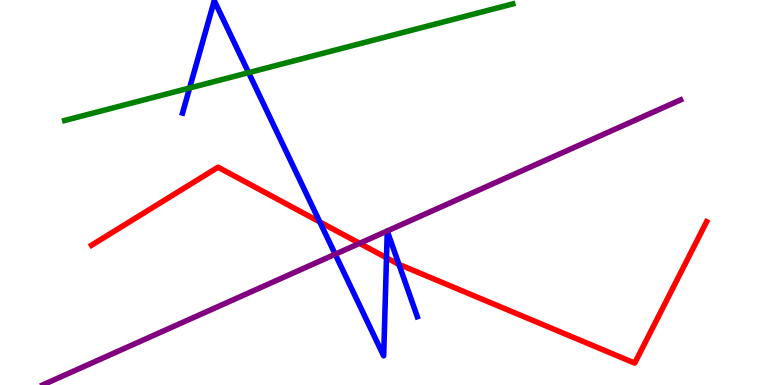[{'lines': ['blue', 'red'], 'intersections': [{'x': 4.13, 'y': 4.24}, {'x': 4.99, 'y': 3.3}, {'x': 5.15, 'y': 3.13}]}, {'lines': ['green', 'red'], 'intersections': []}, {'lines': ['purple', 'red'], 'intersections': [{'x': 4.64, 'y': 3.68}]}, {'lines': ['blue', 'green'], 'intersections': [{'x': 2.45, 'y': 7.71}, {'x': 3.21, 'y': 8.11}]}, {'lines': ['blue', 'purple'], 'intersections': [{'x': 4.33, 'y': 3.4}]}, {'lines': ['green', 'purple'], 'intersections': []}]